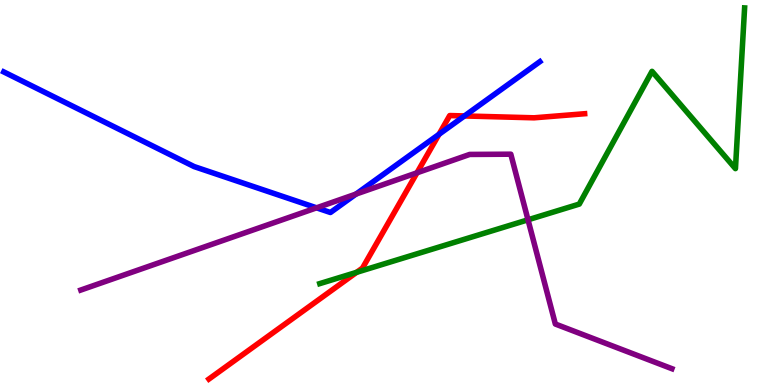[{'lines': ['blue', 'red'], 'intersections': [{'x': 5.66, 'y': 6.51}, {'x': 5.99, 'y': 6.99}]}, {'lines': ['green', 'red'], 'intersections': [{'x': 4.6, 'y': 2.93}]}, {'lines': ['purple', 'red'], 'intersections': [{'x': 5.38, 'y': 5.51}]}, {'lines': ['blue', 'green'], 'intersections': []}, {'lines': ['blue', 'purple'], 'intersections': [{'x': 4.08, 'y': 4.6}, {'x': 4.59, 'y': 4.96}]}, {'lines': ['green', 'purple'], 'intersections': [{'x': 6.81, 'y': 4.29}]}]